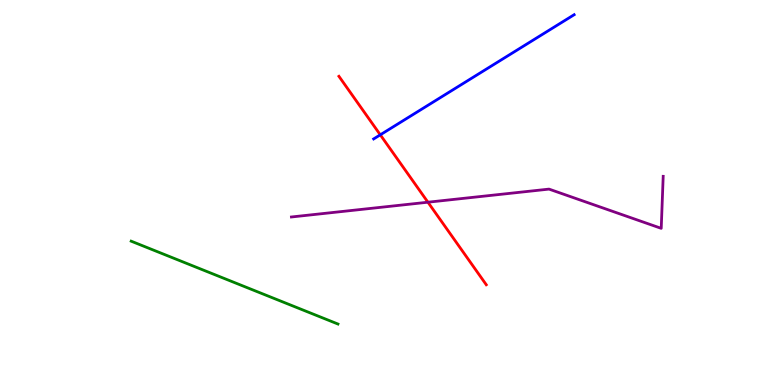[{'lines': ['blue', 'red'], 'intersections': [{'x': 4.91, 'y': 6.5}]}, {'lines': ['green', 'red'], 'intersections': []}, {'lines': ['purple', 'red'], 'intersections': [{'x': 5.52, 'y': 4.75}]}, {'lines': ['blue', 'green'], 'intersections': []}, {'lines': ['blue', 'purple'], 'intersections': []}, {'lines': ['green', 'purple'], 'intersections': []}]